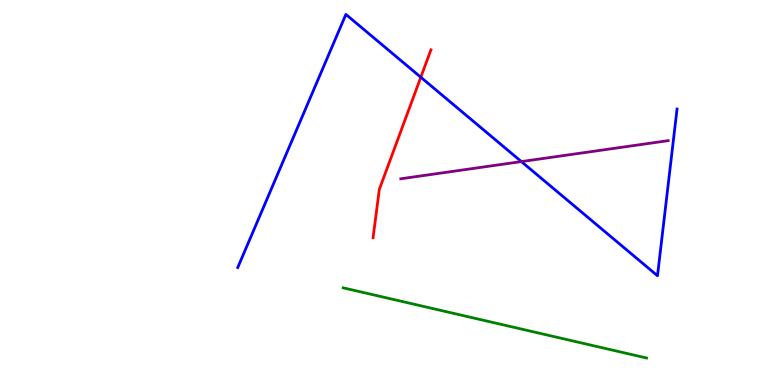[{'lines': ['blue', 'red'], 'intersections': [{'x': 5.43, 'y': 7.99}]}, {'lines': ['green', 'red'], 'intersections': []}, {'lines': ['purple', 'red'], 'intersections': []}, {'lines': ['blue', 'green'], 'intersections': []}, {'lines': ['blue', 'purple'], 'intersections': [{'x': 6.73, 'y': 5.8}]}, {'lines': ['green', 'purple'], 'intersections': []}]